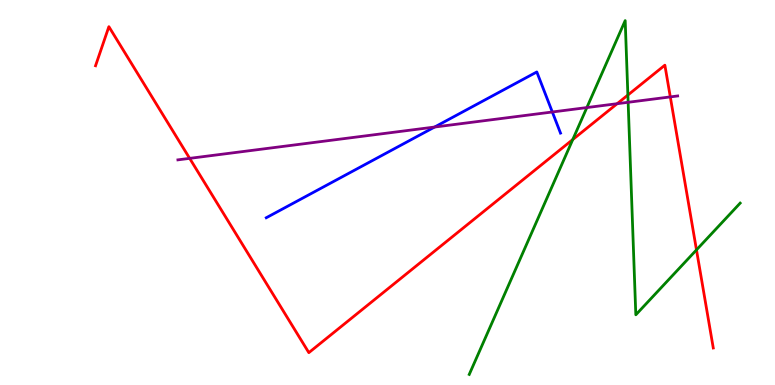[{'lines': ['blue', 'red'], 'intersections': []}, {'lines': ['green', 'red'], 'intersections': [{'x': 7.39, 'y': 6.38}, {'x': 8.1, 'y': 7.53}, {'x': 8.99, 'y': 3.51}]}, {'lines': ['purple', 'red'], 'intersections': [{'x': 2.45, 'y': 5.89}, {'x': 7.96, 'y': 7.31}, {'x': 8.65, 'y': 7.48}]}, {'lines': ['blue', 'green'], 'intersections': []}, {'lines': ['blue', 'purple'], 'intersections': [{'x': 5.61, 'y': 6.7}, {'x': 7.13, 'y': 7.09}]}, {'lines': ['green', 'purple'], 'intersections': [{'x': 7.57, 'y': 7.21}, {'x': 8.11, 'y': 7.34}]}]